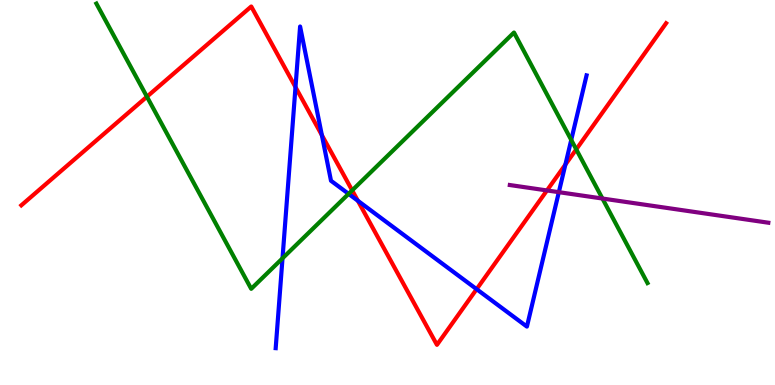[{'lines': ['blue', 'red'], 'intersections': [{'x': 3.81, 'y': 7.74}, {'x': 4.15, 'y': 6.49}, {'x': 4.62, 'y': 4.79}, {'x': 6.15, 'y': 2.49}, {'x': 7.3, 'y': 5.72}]}, {'lines': ['green', 'red'], 'intersections': [{'x': 1.9, 'y': 7.49}, {'x': 4.54, 'y': 5.06}, {'x': 7.44, 'y': 6.12}]}, {'lines': ['purple', 'red'], 'intersections': [{'x': 7.06, 'y': 5.05}]}, {'lines': ['blue', 'green'], 'intersections': [{'x': 3.65, 'y': 3.29}, {'x': 4.5, 'y': 4.96}, {'x': 7.37, 'y': 6.36}]}, {'lines': ['blue', 'purple'], 'intersections': [{'x': 7.21, 'y': 5.01}]}, {'lines': ['green', 'purple'], 'intersections': [{'x': 7.77, 'y': 4.84}]}]